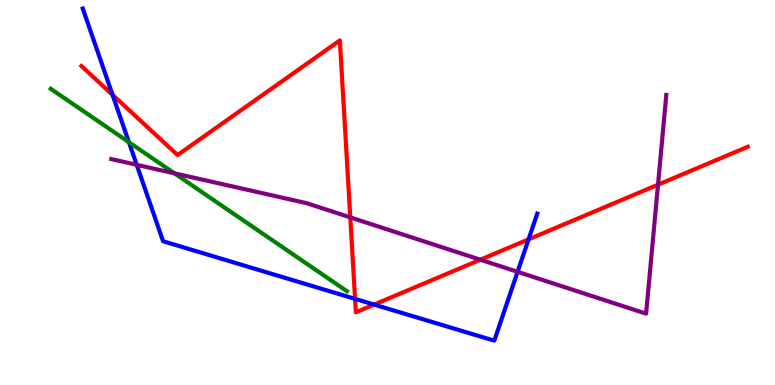[{'lines': ['blue', 'red'], 'intersections': [{'x': 1.45, 'y': 7.54}, {'x': 4.58, 'y': 2.24}, {'x': 4.83, 'y': 2.09}, {'x': 6.82, 'y': 3.78}]}, {'lines': ['green', 'red'], 'intersections': []}, {'lines': ['purple', 'red'], 'intersections': [{'x': 4.52, 'y': 4.35}, {'x': 6.2, 'y': 3.25}, {'x': 8.49, 'y': 5.2}]}, {'lines': ['blue', 'green'], 'intersections': [{'x': 1.66, 'y': 6.31}]}, {'lines': ['blue', 'purple'], 'intersections': [{'x': 1.76, 'y': 5.72}, {'x': 6.68, 'y': 2.94}]}, {'lines': ['green', 'purple'], 'intersections': [{'x': 2.25, 'y': 5.5}]}]